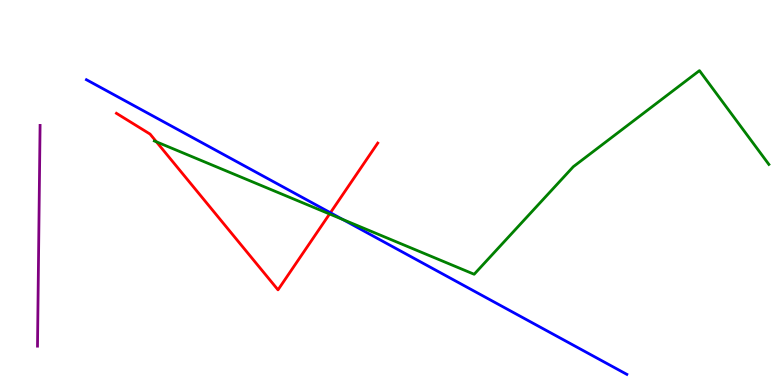[{'lines': ['blue', 'red'], 'intersections': [{'x': 4.26, 'y': 4.47}]}, {'lines': ['green', 'red'], 'intersections': [{'x': 2.02, 'y': 6.32}, {'x': 4.25, 'y': 4.44}]}, {'lines': ['purple', 'red'], 'intersections': []}, {'lines': ['blue', 'green'], 'intersections': [{'x': 4.42, 'y': 4.3}]}, {'lines': ['blue', 'purple'], 'intersections': []}, {'lines': ['green', 'purple'], 'intersections': []}]